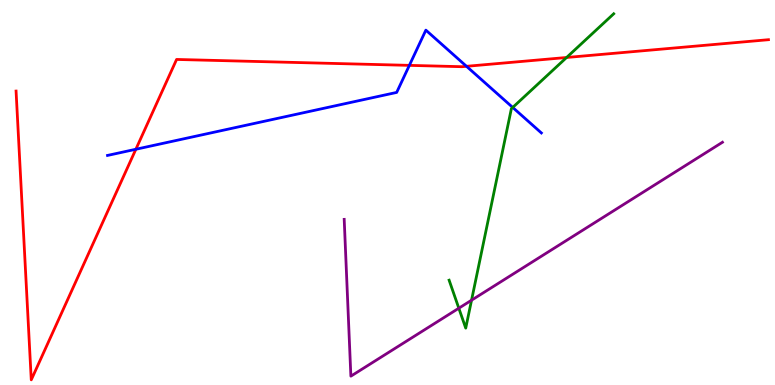[{'lines': ['blue', 'red'], 'intersections': [{'x': 1.75, 'y': 6.12}, {'x': 5.28, 'y': 8.3}, {'x': 6.02, 'y': 8.28}]}, {'lines': ['green', 'red'], 'intersections': [{'x': 7.31, 'y': 8.51}]}, {'lines': ['purple', 'red'], 'intersections': []}, {'lines': ['blue', 'green'], 'intersections': [{'x': 6.62, 'y': 7.21}]}, {'lines': ['blue', 'purple'], 'intersections': []}, {'lines': ['green', 'purple'], 'intersections': [{'x': 5.92, 'y': 1.99}, {'x': 6.08, 'y': 2.2}]}]